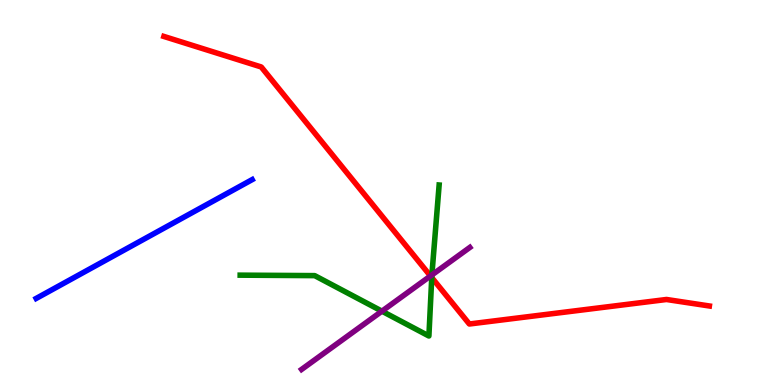[{'lines': ['blue', 'red'], 'intersections': []}, {'lines': ['green', 'red'], 'intersections': [{'x': 5.57, 'y': 2.79}]}, {'lines': ['purple', 'red'], 'intersections': [{'x': 5.55, 'y': 2.83}]}, {'lines': ['blue', 'green'], 'intersections': []}, {'lines': ['blue', 'purple'], 'intersections': []}, {'lines': ['green', 'purple'], 'intersections': [{'x': 4.93, 'y': 1.92}, {'x': 5.57, 'y': 2.86}]}]